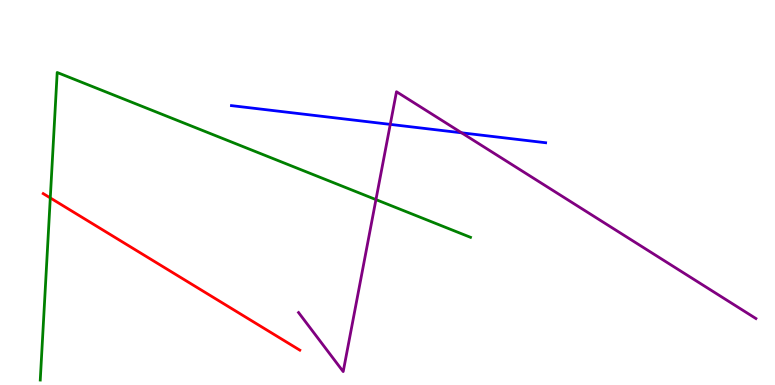[{'lines': ['blue', 'red'], 'intersections': []}, {'lines': ['green', 'red'], 'intersections': [{'x': 0.649, 'y': 4.86}]}, {'lines': ['purple', 'red'], 'intersections': []}, {'lines': ['blue', 'green'], 'intersections': []}, {'lines': ['blue', 'purple'], 'intersections': [{'x': 5.04, 'y': 6.77}, {'x': 5.96, 'y': 6.55}]}, {'lines': ['green', 'purple'], 'intersections': [{'x': 4.85, 'y': 4.82}]}]